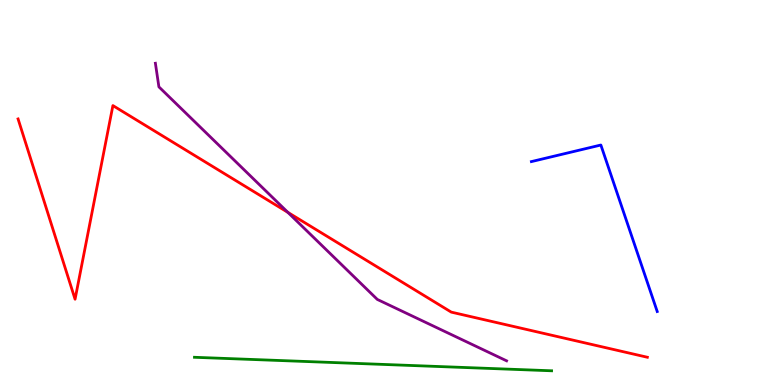[{'lines': ['blue', 'red'], 'intersections': []}, {'lines': ['green', 'red'], 'intersections': []}, {'lines': ['purple', 'red'], 'intersections': [{'x': 3.71, 'y': 4.48}]}, {'lines': ['blue', 'green'], 'intersections': []}, {'lines': ['blue', 'purple'], 'intersections': []}, {'lines': ['green', 'purple'], 'intersections': []}]